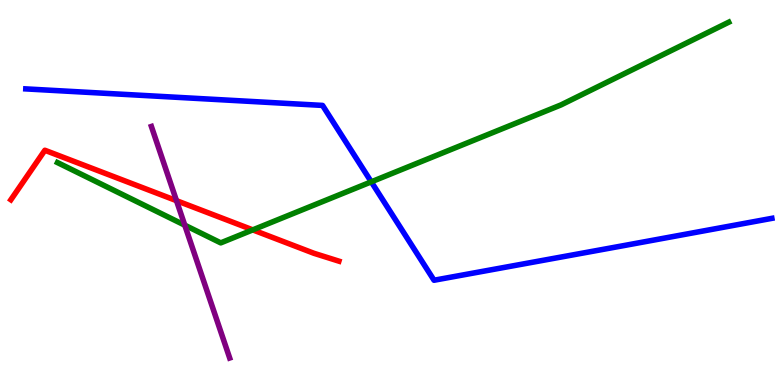[{'lines': ['blue', 'red'], 'intersections': []}, {'lines': ['green', 'red'], 'intersections': [{'x': 3.26, 'y': 4.03}]}, {'lines': ['purple', 'red'], 'intersections': [{'x': 2.28, 'y': 4.79}]}, {'lines': ['blue', 'green'], 'intersections': [{'x': 4.79, 'y': 5.28}]}, {'lines': ['blue', 'purple'], 'intersections': []}, {'lines': ['green', 'purple'], 'intersections': [{'x': 2.38, 'y': 4.15}]}]